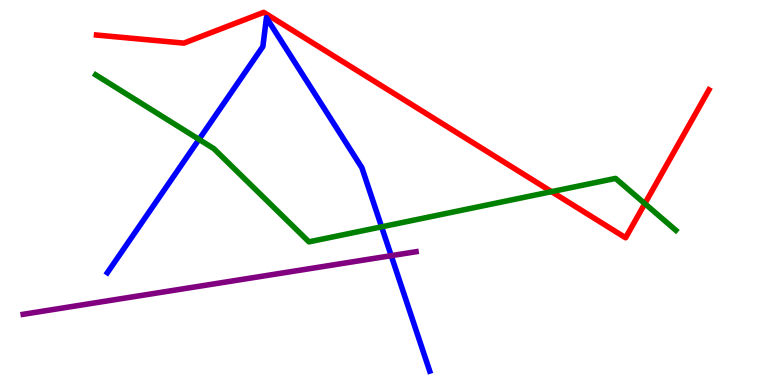[{'lines': ['blue', 'red'], 'intersections': []}, {'lines': ['green', 'red'], 'intersections': [{'x': 7.12, 'y': 5.02}, {'x': 8.32, 'y': 4.71}]}, {'lines': ['purple', 'red'], 'intersections': []}, {'lines': ['blue', 'green'], 'intersections': [{'x': 2.57, 'y': 6.38}, {'x': 4.92, 'y': 4.11}]}, {'lines': ['blue', 'purple'], 'intersections': [{'x': 5.05, 'y': 3.36}]}, {'lines': ['green', 'purple'], 'intersections': []}]